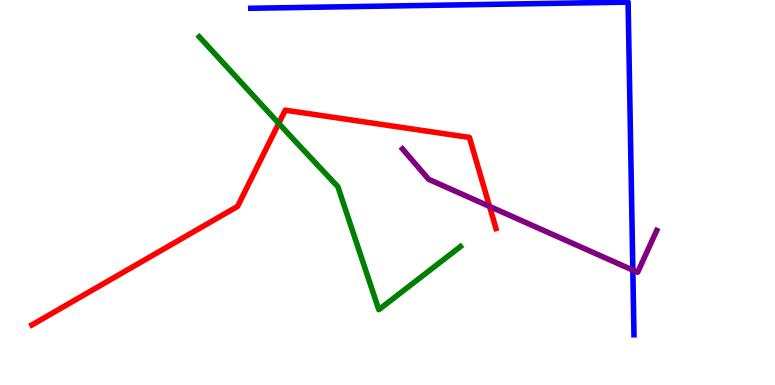[{'lines': ['blue', 'red'], 'intersections': []}, {'lines': ['green', 'red'], 'intersections': [{'x': 3.6, 'y': 6.8}]}, {'lines': ['purple', 'red'], 'intersections': [{'x': 6.32, 'y': 4.64}]}, {'lines': ['blue', 'green'], 'intersections': []}, {'lines': ['blue', 'purple'], 'intersections': [{'x': 8.17, 'y': 2.98}]}, {'lines': ['green', 'purple'], 'intersections': []}]